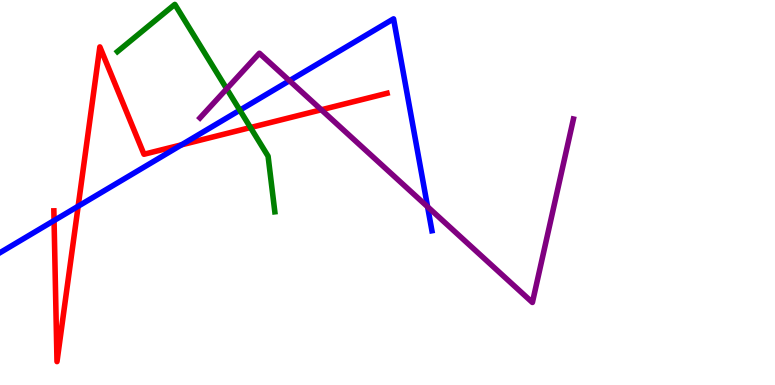[{'lines': ['blue', 'red'], 'intersections': [{'x': 0.698, 'y': 4.27}, {'x': 1.01, 'y': 4.64}, {'x': 2.34, 'y': 6.24}]}, {'lines': ['green', 'red'], 'intersections': [{'x': 3.23, 'y': 6.69}]}, {'lines': ['purple', 'red'], 'intersections': [{'x': 4.15, 'y': 7.15}]}, {'lines': ['blue', 'green'], 'intersections': [{'x': 3.09, 'y': 7.14}]}, {'lines': ['blue', 'purple'], 'intersections': [{'x': 3.73, 'y': 7.9}, {'x': 5.52, 'y': 4.63}]}, {'lines': ['green', 'purple'], 'intersections': [{'x': 2.93, 'y': 7.69}]}]